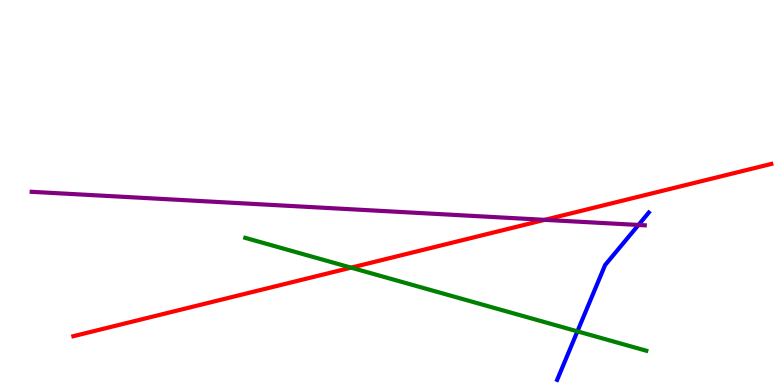[{'lines': ['blue', 'red'], 'intersections': []}, {'lines': ['green', 'red'], 'intersections': [{'x': 4.53, 'y': 3.05}]}, {'lines': ['purple', 'red'], 'intersections': [{'x': 7.03, 'y': 4.29}]}, {'lines': ['blue', 'green'], 'intersections': [{'x': 7.45, 'y': 1.39}]}, {'lines': ['blue', 'purple'], 'intersections': [{'x': 8.24, 'y': 4.16}]}, {'lines': ['green', 'purple'], 'intersections': []}]